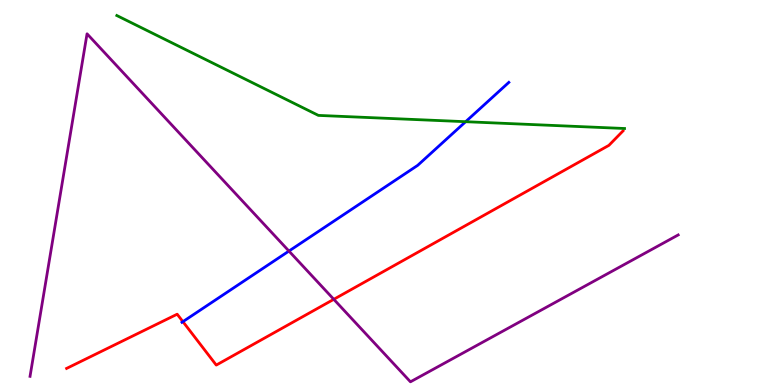[{'lines': ['blue', 'red'], 'intersections': [{'x': 2.36, 'y': 1.65}]}, {'lines': ['green', 'red'], 'intersections': []}, {'lines': ['purple', 'red'], 'intersections': [{'x': 4.31, 'y': 2.23}]}, {'lines': ['blue', 'green'], 'intersections': [{'x': 6.01, 'y': 6.84}]}, {'lines': ['blue', 'purple'], 'intersections': [{'x': 3.73, 'y': 3.48}]}, {'lines': ['green', 'purple'], 'intersections': []}]